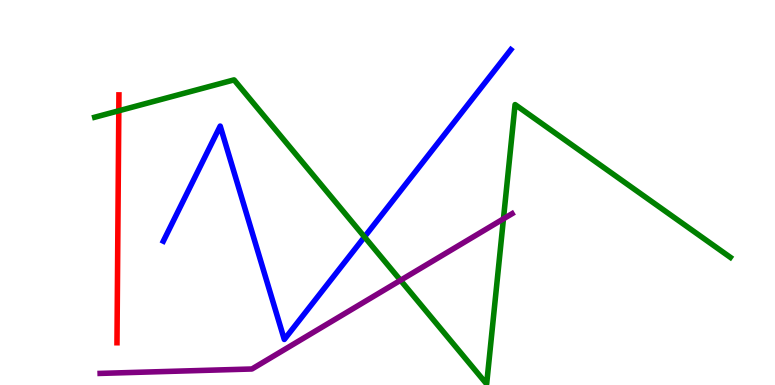[{'lines': ['blue', 'red'], 'intersections': []}, {'lines': ['green', 'red'], 'intersections': [{'x': 1.53, 'y': 7.12}]}, {'lines': ['purple', 'red'], 'intersections': []}, {'lines': ['blue', 'green'], 'intersections': [{'x': 4.7, 'y': 3.85}]}, {'lines': ['blue', 'purple'], 'intersections': []}, {'lines': ['green', 'purple'], 'intersections': [{'x': 5.17, 'y': 2.72}, {'x': 6.5, 'y': 4.32}]}]